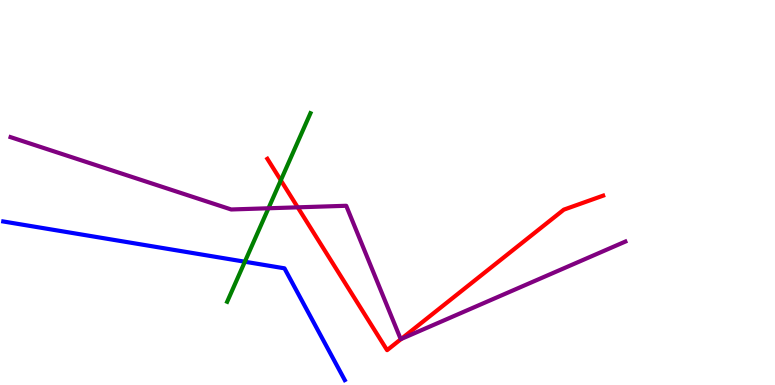[{'lines': ['blue', 'red'], 'intersections': []}, {'lines': ['green', 'red'], 'intersections': [{'x': 3.62, 'y': 5.32}]}, {'lines': ['purple', 'red'], 'intersections': [{'x': 3.84, 'y': 4.61}, {'x': 5.18, 'y': 1.19}]}, {'lines': ['blue', 'green'], 'intersections': [{'x': 3.16, 'y': 3.2}]}, {'lines': ['blue', 'purple'], 'intersections': []}, {'lines': ['green', 'purple'], 'intersections': [{'x': 3.46, 'y': 4.59}]}]